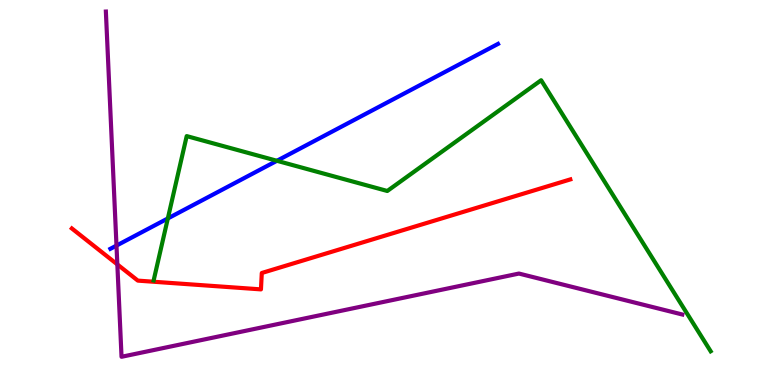[{'lines': ['blue', 'red'], 'intersections': []}, {'lines': ['green', 'red'], 'intersections': []}, {'lines': ['purple', 'red'], 'intersections': [{'x': 1.51, 'y': 3.13}]}, {'lines': ['blue', 'green'], 'intersections': [{'x': 2.17, 'y': 4.33}, {'x': 3.57, 'y': 5.82}]}, {'lines': ['blue', 'purple'], 'intersections': [{'x': 1.5, 'y': 3.62}]}, {'lines': ['green', 'purple'], 'intersections': []}]